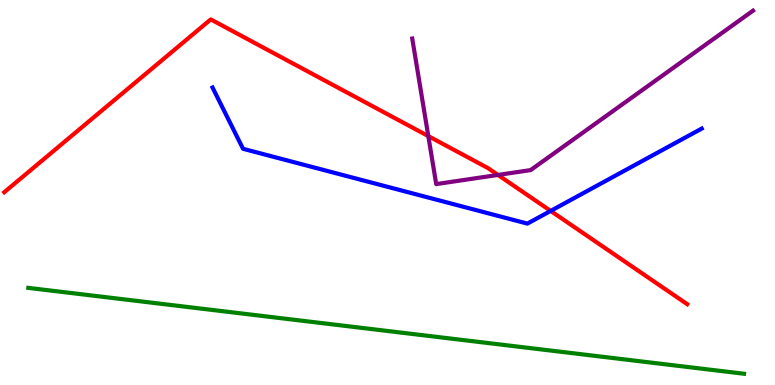[{'lines': ['blue', 'red'], 'intersections': [{'x': 7.11, 'y': 4.52}]}, {'lines': ['green', 'red'], 'intersections': []}, {'lines': ['purple', 'red'], 'intersections': [{'x': 5.53, 'y': 6.47}, {'x': 6.43, 'y': 5.46}]}, {'lines': ['blue', 'green'], 'intersections': []}, {'lines': ['blue', 'purple'], 'intersections': []}, {'lines': ['green', 'purple'], 'intersections': []}]